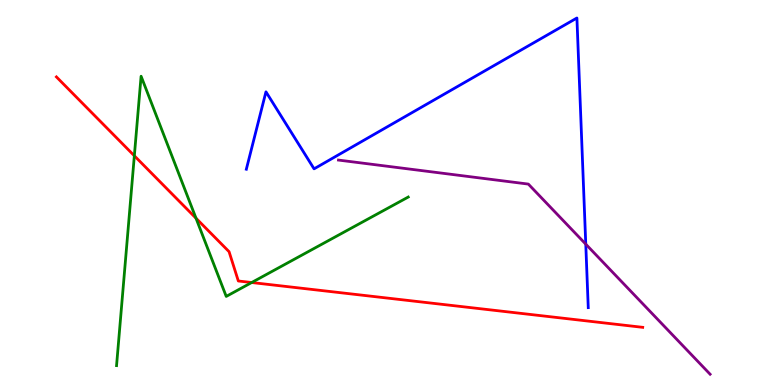[{'lines': ['blue', 'red'], 'intersections': []}, {'lines': ['green', 'red'], 'intersections': [{'x': 1.73, 'y': 5.95}, {'x': 2.53, 'y': 4.33}, {'x': 3.25, 'y': 2.66}]}, {'lines': ['purple', 'red'], 'intersections': []}, {'lines': ['blue', 'green'], 'intersections': []}, {'lines': ['blue', 'purple'], 'intersections': [{'x': 7.56, 'y': 3.66}]}, {'lines': ['green', 'purple'], 'intersections': []}]